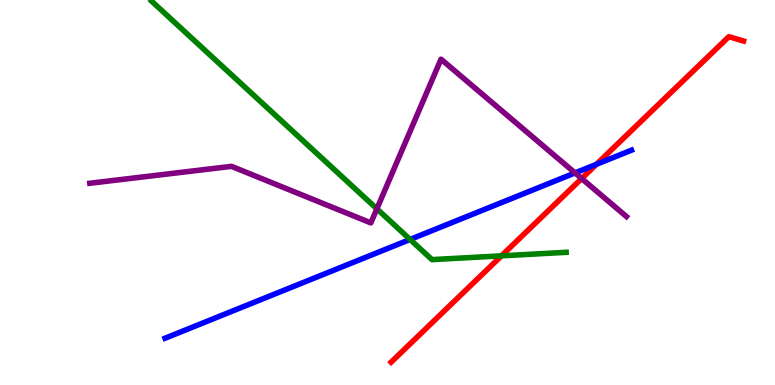[{'lines': ['blue', 'red'], 'intersections': [{'x': 7.7, 'y': 5.73}]}, {'lines': ['green', 'red'], 'intersections': [{'x': 6.47, 'y': 3.35}]}, {'lines': ['purple', 'red'], 'intersections': [{'x': 7.51, 'y': 5.36}]}, {'lines': ['blue', 'green'], 'intersections': [{'x': 5.29, 'y': 3.78}]}, {'lines': ['blue', 'purple'], 'intersections': [{'x': 7.42, 'y': 5.51}]}, {'lines': ['green', 'purple'], 'intersections': [{'x': 4.86, 'y': 4.58}]}]